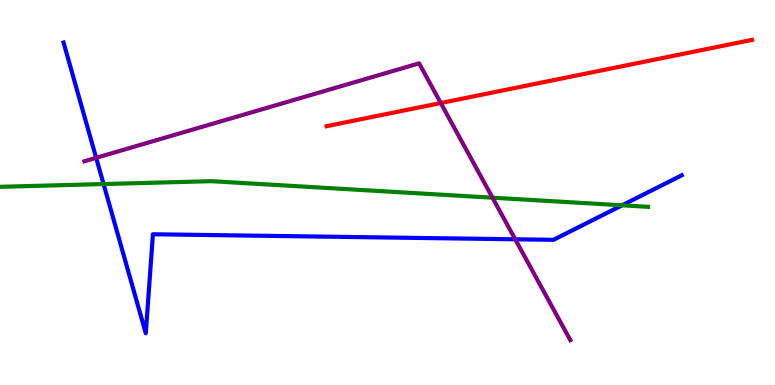[{'lines': ['blue', 'red'], 'intersections': []}, {'lines': ['green', 'red'], 'intersections': []}, {'lines': ['purple', 'red'], 'intersections': [{'x': 5.69, 'y': 7.32}]}, {'lines': ['blue', 'green'], 'intersections': [{'x': 1.34, 'y': 5.22}, {'x': 8.03, 'y': 4.67}]}, {'lines': ['blue', 'purple'], 'intersections': [{'x': 1.24, 'y': 5.9}, {'x': 6.65, 'y': 3.78}]}, {'lines': ['green', 'purple'], 'intersections': [{'x': 6.35, 'y': 4.87}]}]